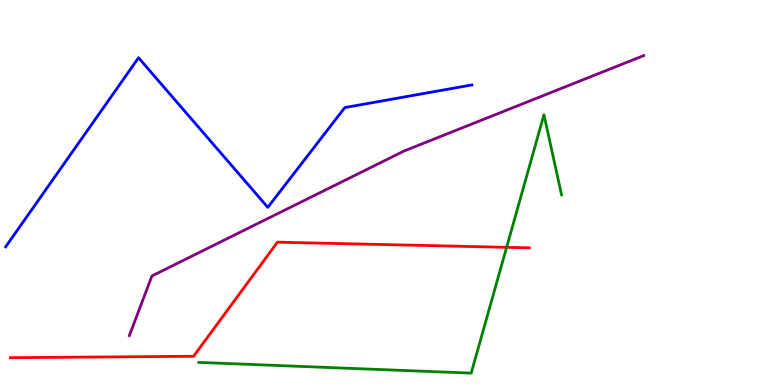[{'lines': ['blue', 'red'], 'intersections': []}, {'lines': ['green', 'red'], 'intersections': [{'x': 6.54, 'y': 3.58}]}, {'lines': ['purple', 'red'], 'intersections': []}, {'lines': ['blue', 'green'], 'intersections': []}, {'lines': ['blue', 'purple'], 'intersections': []}, {'lines': ['green', 'purple'], 'intersections': []}]